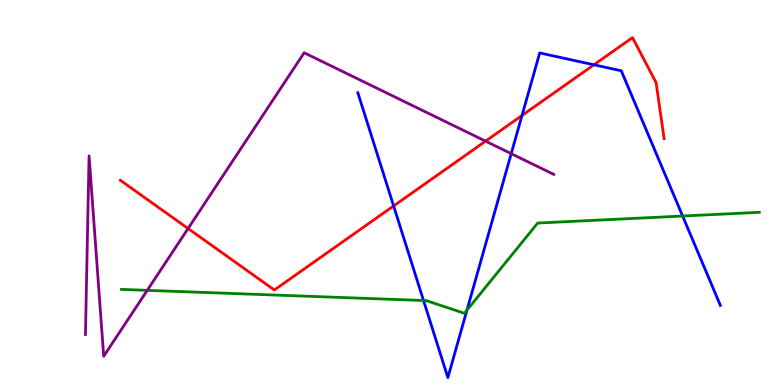[{'lines': ['blue', 'red'], 'intersections': [{'x': 5.08, 'y': 4.65}, {'x': 6.74, 'y': 7.0}, {'x': 7.66, 'y': 8.32}]}, {'lines': ['green', 'red'], 'intersections': []}, {'lines': ['purple', 'red'], 'intersections': [{'x': 2.43, 'y': 4.06}, {'x': 6.27, 'y': 6.33}]}, {'lines': ['blue', 'green'], 'intersections': [{'x': 5.46, 'y': 2.19}, {'x': 6.03, 'y': 1.94}, {'x': 8.81, 'y': 4.39}]}, {'lines': ['blue', 'purple'], 'intersections': [{'x': 6.6, 'y': 6.01}]}, {'lines': ['green', 'purple'], 'intersections': [{'x': 1.9, 'y': 2.46}]}]